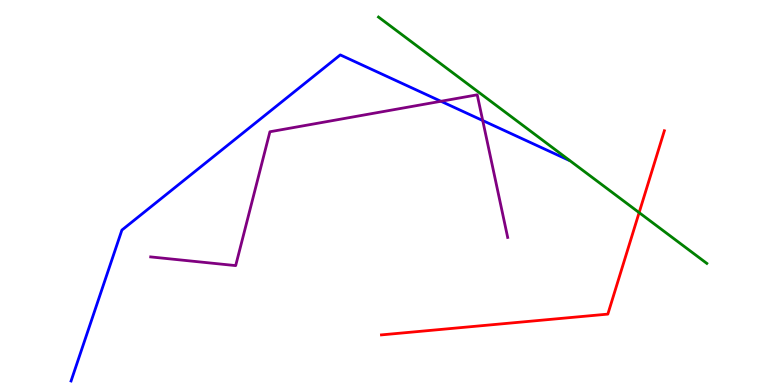[{'lines': ['blue', 'red'], 'intersections': []}, {'lines': ['green', 'red'], 'intersections': [{'x': 8.25, 'y': 4.48}]}, {'lines': ['purple', 'red'], 'intersections': []}, {'lines': ['blue', 'green'], 'intersections': []}, {'lines': ['blue', 'purple'], 'intersections': [{'x': 5.69, 'y': 7.37}, {'x': 6.23, 'y': 6.87}]}, {'lines': ['green', 'purple'], 'intersections': []}]